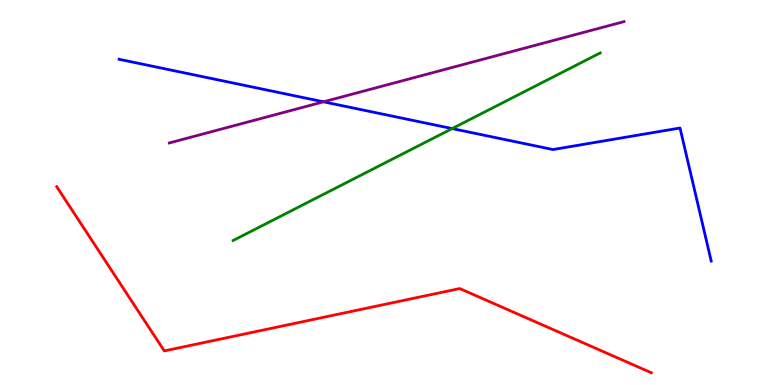[{'lines': ['blue', 'red'], 'intersections': []}, {'lines': ['green', 'red'], 'intersections': []}, {'lines': ['purple', 'red'], 'intersections': []}, {'lines': ['blue', 'green'], 'intersections': [{'x': 5.83, 'y': 6.66}]}, {'lines': ['blue', 'purple'], 'intersections': [{'x': 4.17, 'y': 7.36}]}, {'lines': ['green', 'purple'], 'intersections': []}]